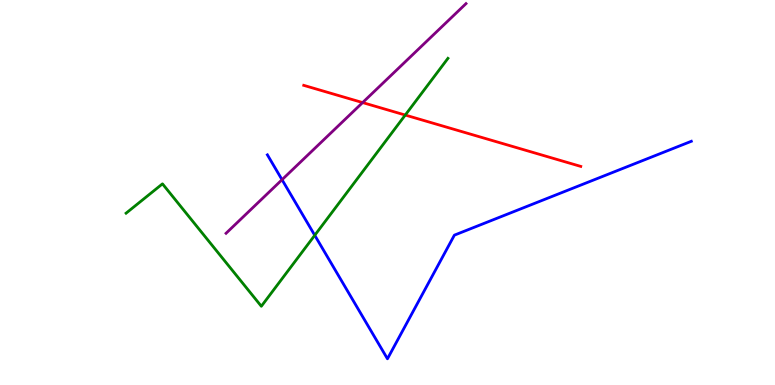[{'lines': ['blue', 'red'], 'intersections': []}, {'lines': ['green', 'red'], 'intersections': [{'x': 5.23, 'y': 7.01}]}, {'lines': ['purple', 'red'], 'intersections': [{'x': 4.68, 'y': 7.34}]}, {'lines': ['blue', 'green'], 'intersections': [{'x': 4.06, 'y': 3.89}]}, {'lines': ['blue', 'purple'], 'intersections': [{'x': 3.64, 'y': 5.33}]}, {'lines': ['green', 'purple'], 'intersections': []}]